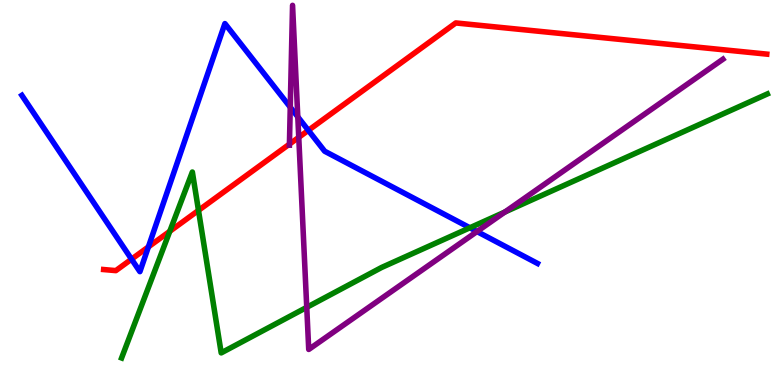[{'lines': ['blue', 'red'], 'intersections': [{'x': 1.7, 'y': 3.27}, {'x': 1.91, 'y': 3.59}, {'x': 3.98, 'y': 6.61}]}, {'lines': ['green', 'red'], 'intersections': [{'x': 2.19, 'y': 3.99}, {'x': 2.56, 'y': 4.54}]}, {'lines': ['purple', 'red'], 'intersections': [{'x': 3.73, 'y': 6.26}, {'x': 3.85, 'y': 6.43}]}, {'lines': ['blue', 'green'], 'intersections': [{'x': 6.06, 'y': 4.08}]}, {'lines': ['blue', 'purple'], 'intersections': [{'x': 3.75, 'y': 7.22}, {'x': 3.84, 'y': 6.97}, {'x': 6.15, 'y': 3.99}]}, {'lines': ['green', 'purple'], 'intersections': [{'x': 3.96, 'y': 2.02}, {'x': 6.51, 'y': 4.49}]}]